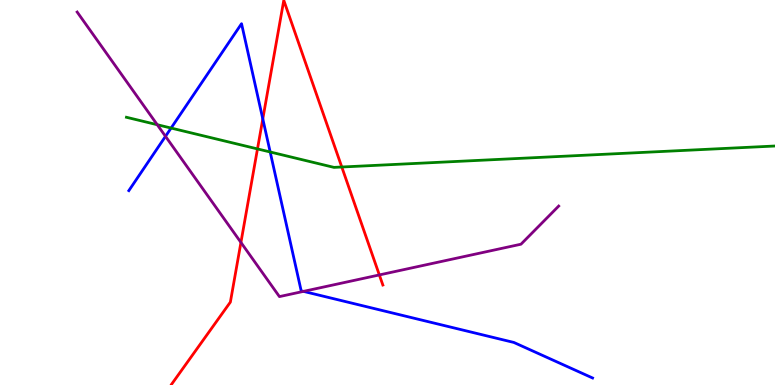[{'lines': ['blue', 'red'], 'intersections': [{'x': 3.39, 'y': 6.91}]}, {'lines': ['green', 'red'], 'intersections': [{'x': 3.32, 'y': 6.13}, {'x': 4.41, 'y': 5.66}]}, {'lines': ['purple', 'red'], 'intersections': [{'x': 3.11, 'y': 3.7}, {'x': 4.89, 'y': 2.86}]}, {'lines': ['blue', 'green'], 'intersections': [{'x': 2.21, 'y': 6.67}, {'x': 3.49, 'y': 6.05}]}, {'lines': ['blue', 'purple'], 'intersections': [{'x': 2.14, 'y': 6.46}, {'x': 3.92, 'y': 2.43}]}, {'lines': ['green', 'purple'], 'intersections': [{'x': 2.03, 'y': 6.76}]}]